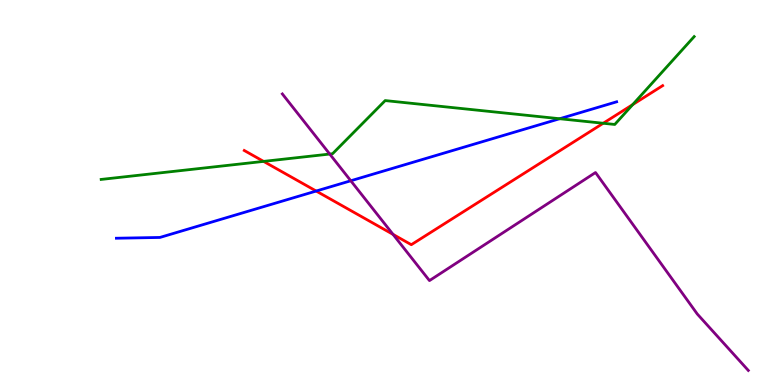[{'lines': ['blue', 'red'], 'intersections': [{'x': 4.08, 'y': 5.04}]}, {'lines': ['green', 'red'], 'intersections': [{'x': 3.4, 'y': 5.81}, {'x': 7.78, 'y': 6.8}, {'x': 8.16, 'y': 7.28}]}, {'lines': ['purple', 'red'], 'intersections': [{'x': 5.07, 'y': 3.91}]}, {'lines': ['blue', 'green'], 'intersections': [{'x': 7.22, 'y': 6.92}]}, {'lines': ['blue', 'purple'], 'intersections': [{'x': 4.53, 'y': 5.3}]}, {'lines': ['green', 'purple'], 'intersections': [{'x': 4.25, 'y': 6.0}]}]